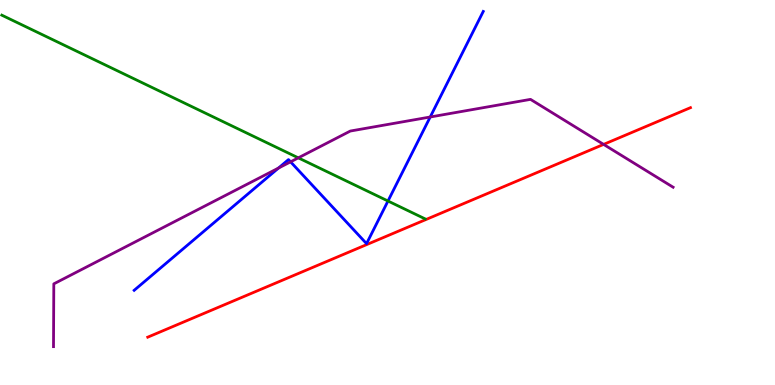[{'lines': ['blue', 'red'], 'intersections': []}, {'lines': ['green', 'red'], 'intersections': []}, {'lines': ['purple', 'red'], 'intersections': [{'x': 7.79, 'y': 6.25}]}, {'lines': ['blue', 'green'], 'intersections': [{'x': 5.01, 'y': 4.78}]}, {'lines': ['blue', 'purple'], 'intersections': [{'x': 3.59, 'y': 5.63}, {'x': 3.75, 'y': 5.8}, {'x': 5.55, 'y': 6.96}]}, {'lines': ['green', 'purple'], 'intersections': [{'x': 3.85, 'y': 5.9}]}]